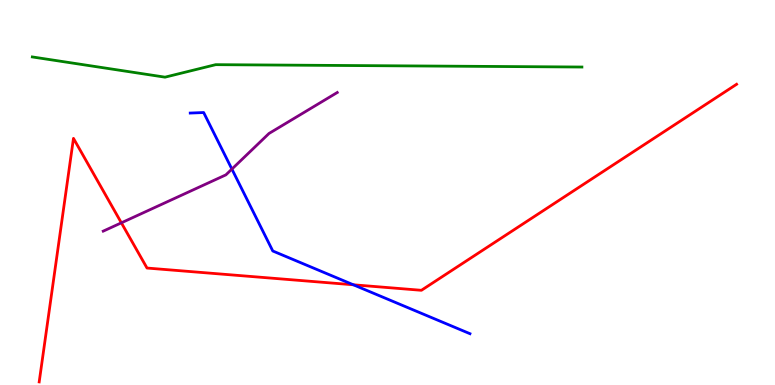[{'lines': ['blue', 'red'], 'intersections': [{'x': 4.56, 'y': 2.6}]}, {'lines': ['green', 'red'], 'intersections': []}, {'lines': ['purple', 'red'], 'intersections': [{'x': 1.57, 'y': 4.21}]}, {'lines': ['blue', 'green'], 'intersections': []}, {'lines': ['blue', 'purple'], 'intersections': [{'x': 2.99, 'y': 5.61}]}, {'lines': ['green', 'purple'], 'intersections': []}]